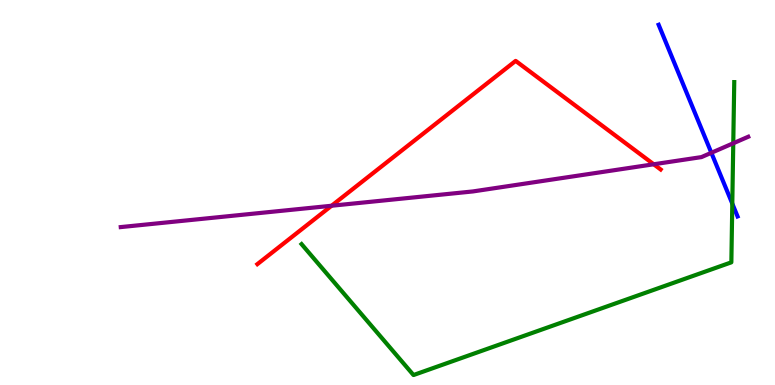[{'lines': ['blue', 'red'], 'intersections': []}, {'lines': ['green', 'red'], 'intersections': []}, {'lines': ['purple', 'red'], 'intersections': [{'x': 4.28, 'y': 4.66}, {'x': 8.43, 'y': 5.73}]}, {'lines': ['blue', 'green'], 'intersections': [{'x': 9.45, 'y': 4.71}]}, {'lines': ['blue', 'purple'], 'intersections': [{'x': 9.18, 'y': 6.03}]}, {'lines': ['green', 'purple'], 'intersections': [{'x': 9.46, 'y': 6.28}]}]